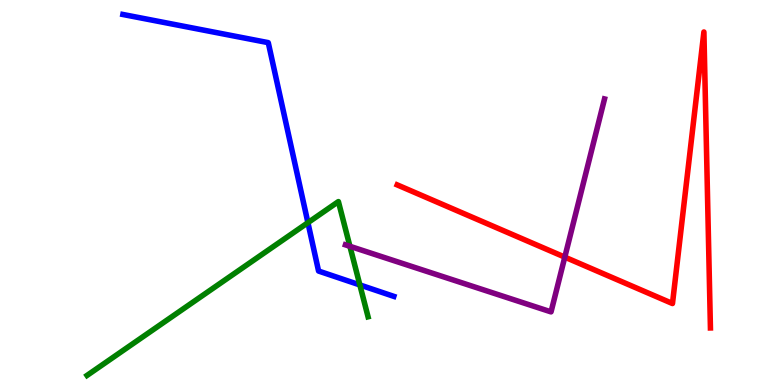[{'lines': ['blue', 'red'], 'intersections': []}, {'lines': ['green', 'red'], 'intersections': []}, {'lines': ['purple', 'red'], 'intersections': [{'x': 7.29, 'y': 3.32}]}, {'lines': ['blue', 'green'], 'intersections': [{'x': 3.97, 'y': 4.22}, {'x': 4.64, 'y': 2.6}]}, {'lines': ['blue', 'purple'], 'intersections': []}, {'lines': ['green', 'purple'], 'intersections': [{'x': 4.52, 'y': 3.6}]}]